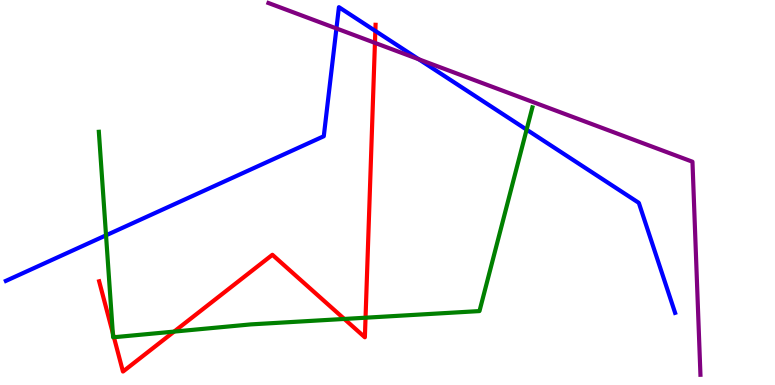[{'lines': ['blue', 'red'], 'intersections': [{'x': 4.84, 'y': 9.2}]}, {'lines': ['green', 'red'], 'intersections': [{'x': 1.46, 'y': 1.35}, {'x': 1.47, 'y': 1.24}, {'x': 2.25, 'y': 1.39}, {'x': 4.44, 'y': 1.72}, {'x': 4.72, 'y': 1.75}]}, {'lines': ['purple', 'red'], 'intersections': [{'x': 4.84, 'y': 8.89}]}, {'lines': ['blue', 'green'], 'intersections': [{'x': 1.37, 'y': 3.89}, {'x': 6.8, 'y': 6.63}]}, {'lines': ['blue', 'purple'], 'intersections': [{'x': 4.34, 'y': 9.26}, {'x': 5.4, 'y': 8.46}]}, {'lines': ['green', 'purple'], 'intersections': []}]